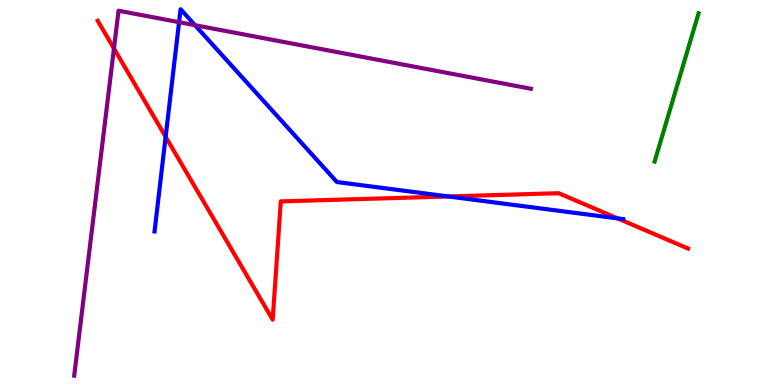[{'lines': ['blue', 'red'], 'intersections': [{'x': 2.14, 'y': 6.45}, {'x': 5.78, 'y': 4.9}, {'x': 7.97, 'y': 4.33}]}, {'lines': ['green', 'red'], 'intersections': []}, {'lines': ['purple', 'red'], 'intersections': [{'x': 1.47, 'y': 8.74}]}, {'lines': ['blue', 'green'], 'intersections': []}, {'lines': ['blue', 'purple'], 'intersections': [{'x': 2.31, 'y': 9.42}, {'x': 2.52, 'y': 9.35}]}, {'lines': ['green', 'purple'], 'intersections': []}]